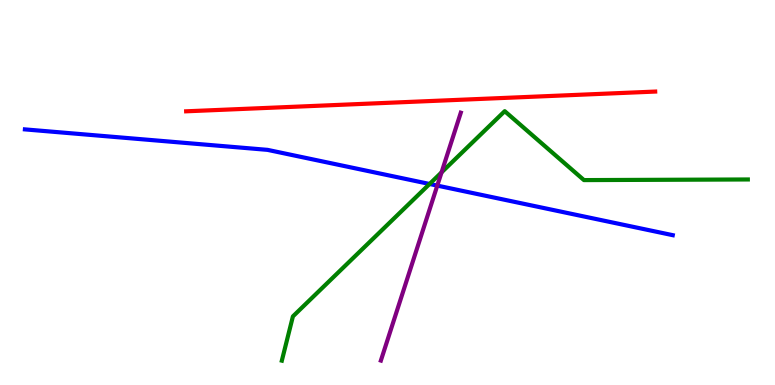[{'lines': ['blue', 'red'], 'intersections': []}, {'lines': ['green', 'red'], 'intersections': []}, {'lines': ['purple', 'red'], 'intersections': []}, {'lines': ['blue', 'green'], 'intersections': [{'x': 5.54, 'y': 5.22}]}, {'lines': ['blue', 'purple'], 'intersections': [{'x': 5.64, 'y': 5.18}]}, {'lines': ['green', 'purple'], 'intersections': [{'x': 5.7, 'y': 5.52}]}]